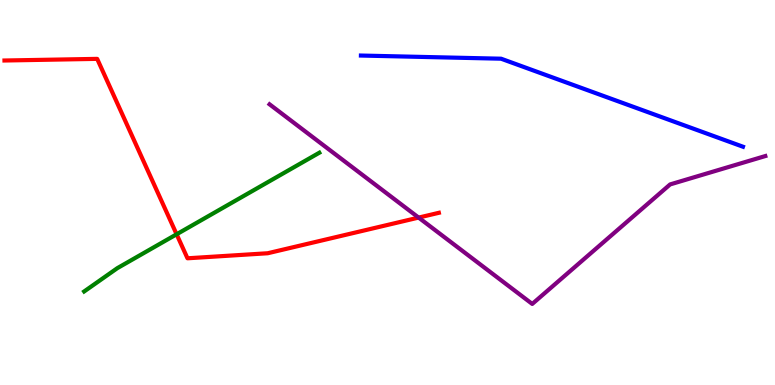[{'lines': ['blue', 'red'], 'intersections': []}, {'lines': ['green', 'red'], 'intersections': [{'x': 2.28, 'y': 3.91}]}, {'lines': ['purple', 'red'], 'intersections': [{'x': 5.4, 'y': 4.35}]}, {'lines': ['blue', 'green'], 'intersections': []}, {'lines': ['blue', 'purple'], 'intersections': []}, {'lines': ['green', 'purple'], 'intersections': []}]